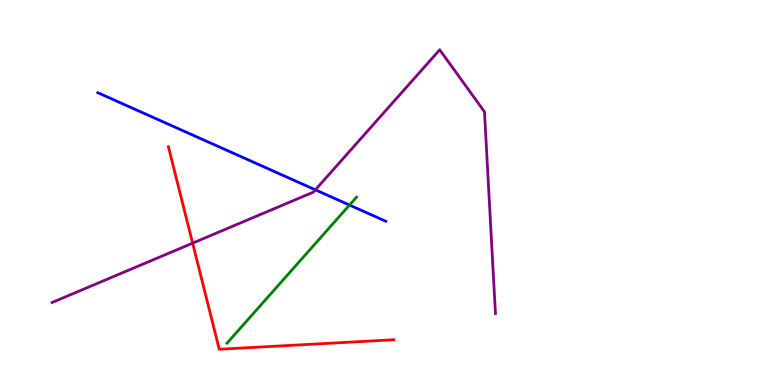[{'lines': ['blue', 'red'], 'intersections': []}, {'lines': ['green', 'red'], 'intersections': []}, {'lines': ['purple', 'red'], 'intersections': [{'x': 2.49, 'y': 3.68}]}, {'lines': ['blue', 'green'], 'intersections': [{'x': 4.51, 'y': 4.67}]}, {'lines': ['blue', 'purple'], 'intersections': [{'x': 4.07, 'y': 5.07}]}, {'lines': ['green', 'purple'], 'intersections': []}]